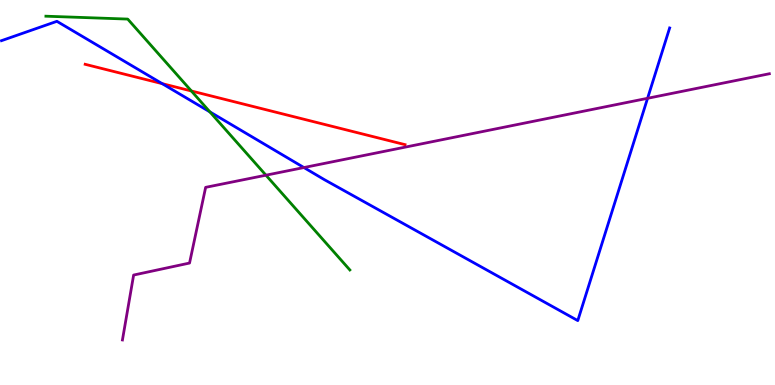[{'lines': ['blue', 'red'], 'intersections': [{'x': 2.09, 'y': 7.83}]}, {'lines': ['green', 'red'], 'intersections': [{'x': 2.47, 'y': 7.64}]}, {'lines': ['purple', 'red'], 'intersections': []}, {'lines': ['blue', 'green'], 'intersections': [{'x': 2.71, 'y': 7.09}]}, {'lines': ['blue', 'purple'], 'intersections': [{'x': 3.92, 'y': 5.65}, {'x': 8.36, 'y': 7.45}]}, {'lines': ['green', 'purple'], 'intersections': [{'x': 3.43, 'y': 5.45}]}]